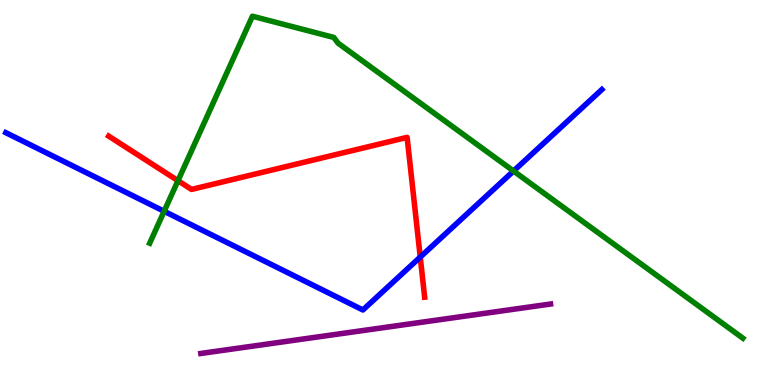[{'lines': ['blue', 'red'], 'intersections': [{'x': 5.42, 'y': 3.32}]}, {'lines': ['green', 'red'], 'intersections': [{'x': 2.3, 'y': 5.31}]}, {'lines': ['purple', 'red'], 'intersections': []}, {'lines': ['blue', 'green'], 'intersections': [{'x': 2.12, 'y': 4.51}, {'x': 6.63, 'y': 5.56}]}, {'lines': ['blue', 'purple'], 'intersections': []}, {'lines': ['green', 'purple'], 'intersections': []}]